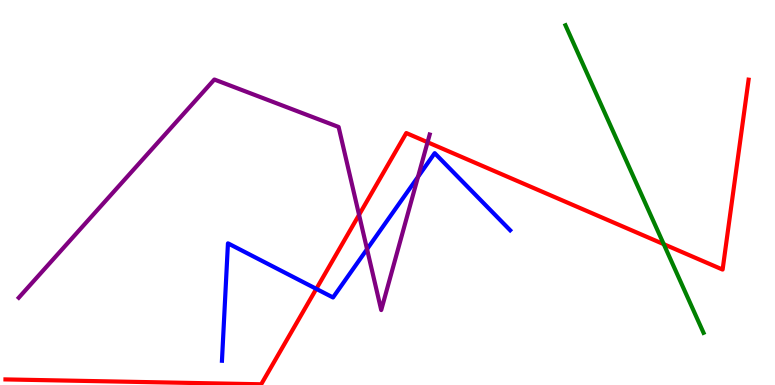[{'lines': ['blue', 'red'], 'intersections': [{'x': 4.08, 'y': 2.5}]}, {'lines': ['green', 'red'], 'intersections': [{'x': 8.56, 'y': 3.66}]}, {'lines': ['purple', 'red'], 'intersections': [{'x': 4.63, 'y': 4.42}, {'x': 5.52, 'y': 6.31}]}, {'lines': ['blue', 'green'], 'intersections': []}, {'lines': ['blue', 'purple'], 'intersections': [{'x': 4.74, 'y': 3.53}, {'x': 5.39, 'y': 5.41}]}, {'lines': ['green', 'purple'], 'intersections': []}]